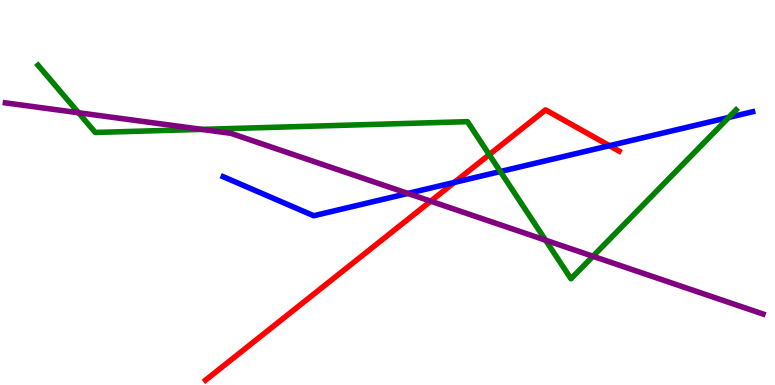[{'lines': ['blue', 'red'], 'intersections': [{'x': 5.86, 'y': 5.26}, {'x': 7.86, 'y': 6.22}]}, {'lines': ['green', 'red'], 'intersections': [{'x': 6.31, 'y': 5.98}]}, {'lines': ['purple', 'red'], 'intersections': [{'x': 5.56, 'y': 4.77}]}, {'lines': ['blue', 'green'], 'intersections': [{'x': 6.46, 'y': 5.54}, {'x': 9.4, 'y': 6.95}]}, {'lines': ['blue', 'purple'], 'intersections': [{'x': 5.26, 'y': 4.98}]}, {'lines': ['green', 'purple'], 'intersections': [{'x': 1.01, 'y': 7.07}, {'x': 2.6, 'y': 6.64}, {'x': 7.04, 'y': 3.76}, {'x': 7.65, 'y': 3.34}]}]